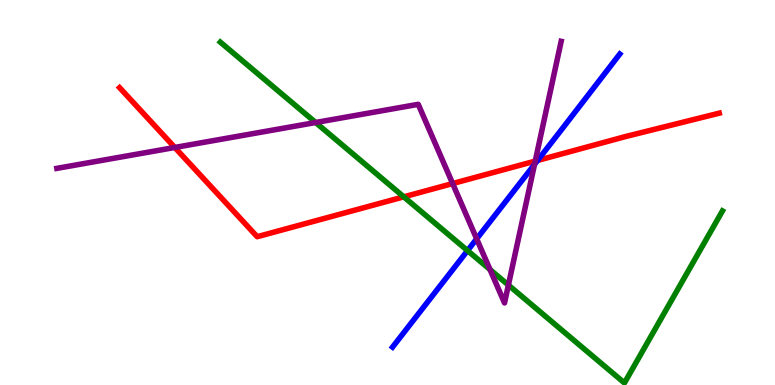[{'lines': ['blue', 'red'], 'intersections': [{'x': 6.94, 'y': 5.83}]}, {'lines': ['green', 'red'], 'intersections': [{'x': 5.21, 'y': 4.89}]}, {'lines': ['purple', 'red'], 'intersections': [{'x': 2.26, 'y': 6.17}, {'x': 5.84, 'y': 5.23}, {'x': 6.91, 'y': 5.82}]}, {'lines': ['blue', 'green'], 'intersections': [{'x': 6.03, 'y': 3.49}]}, {'lines': ['blue', 'purple'], 'intersections': [{'x': 6.15, 'y': 3.8}, {'x': 6.9, 'y': 5.73}]}, {'lines': ['green', 'purple'], 'intersections': [{'x': 4.07, 'y': 6.82}, {'x': 6.32, 'y': 3.0}, {'x': 6.56, 'y': 2.6}]}]